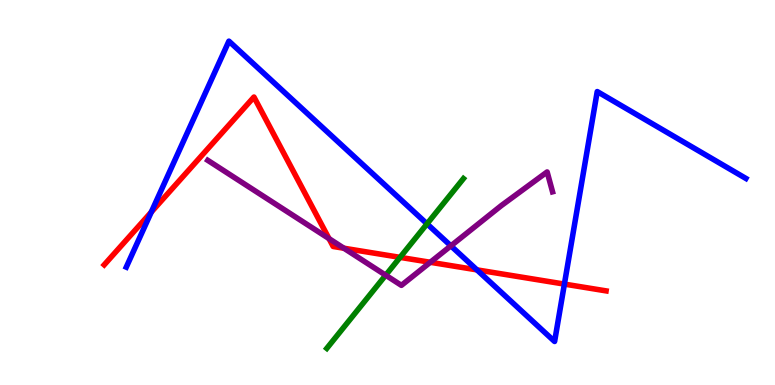[{'lines': ['blue', 'red'], 'intersections': [{'x': 1.95, 'y': 4.49}, {'x': 6.15, 'y': 2.99}, {'x': 7.28, 'y': 2.62}]}, {'lines': ['green', 'red'], 'intersections': [{'x': 5.16, 'y': 3.32}]}, {'lines': ['purple', 'red'], 'intersections': [{'x': 4.25, 'y': 3.8}, {'x': 4.44, 'y': 3.55}, {'x': 5.55, 'y': 3.19}]}, {'lines': ['blue', 'green'], 'intersections': [{'x': 5.51, 'y': 4.19}]}, {'lines': ['blue', 'purple'], 'intersections': [{'x': 5.82, 'y': 3.61}]}, {'lines': ['green', 'purple'], 'intersections': [{'x': 4.98, 'y': 2.85}]}]